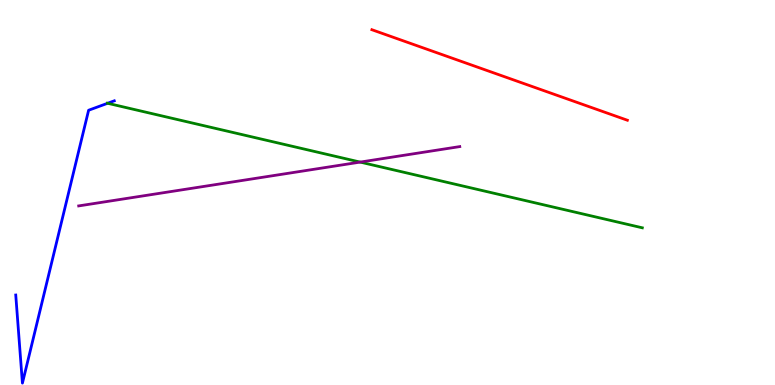[{'lines': ['blue', 'red'], 'intersections': []}, {'lines': ['green', 'red'], 'intersections': []}, {'lines': ['purple', 'red'], 'intersections': []}, {'lines': ['blue', 'green'], 'intersections': [{'x': 1.39, 'y': 7.32}]}, {'lines': ['blue', 'purple'], 'intersections': []}, {'lines': ['green', 'purple'], 'intersections': [{'x': 4.65, 'y': 5.79}]}]